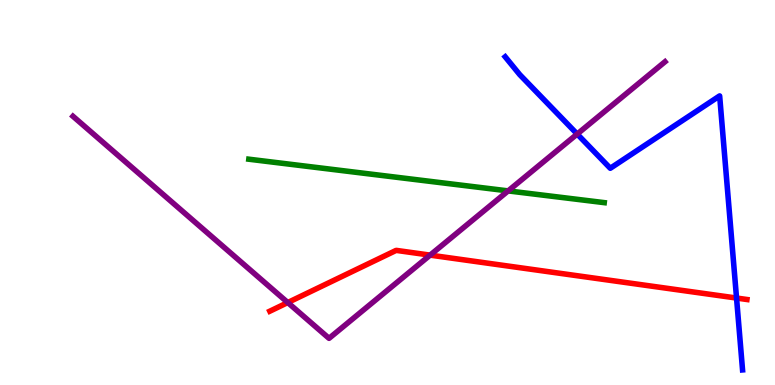[{'lines': ['blue', 'red'], 'intersections': [{'x': 9.5, 'y': 2.26}]}, {'lines': ['green', 'red'], 'intersections': []}, {'lines': ['purple', 'red'], 'intersections': [{'x': 3.71, 'y': 2.14}, {'x': 5.55, 'y': 3.37}]}, {'lines': ['blue', 'green'], 'intersections': []}, {'lines': ['blue', 'purple'], 'intersections': [{'x': 7.45, 'y': 6.52}]}, {'lines': ['green', 'purple'], 'intersections': [{'x': 6.56, 'y': 5.04}]}]